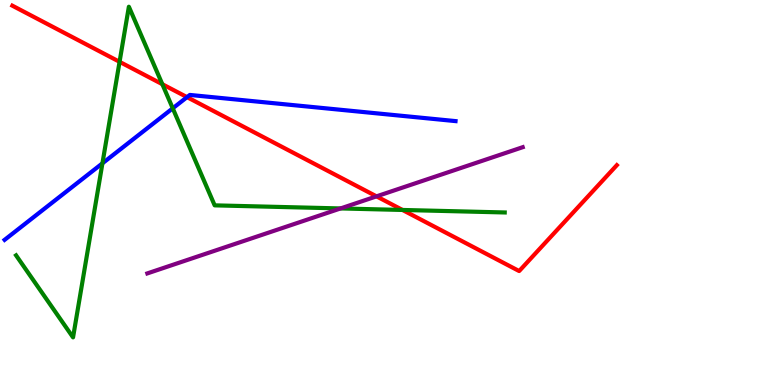[{'lines': ['blue', 'red'], 'intersections': [{'x': 2.41, 'y': 7.48}]}, {'lines': ['green', 'red'], 'intersections': [{'x': 1.54, 'y': 8.39}, {'x': 2.09, 'y': 7.81}, {'x': 5.19, 'y': 4.55}]}, {'lines': ['purple', 'red'], 'intersections': [{'x': 4.86, 'y': 4.9}]}, {'lines': ['blue', 'green'], 'intersections': [{'x': 1.32, 'y': 5.76}, {'x': 2.23, 'y': 7.19}]}, {'lines': ['blue', 'purple'], 'intersections': []}, {'lines': ['green', 'purple'], 'intersections': [{'x': 4.39, 'y': 4.59}]}]